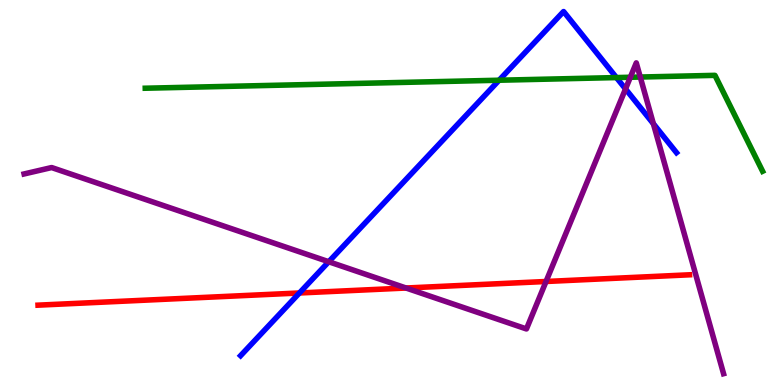[{'lines': ['blue', 'red'], 'intersections': [{'x': 3.86, 'y': 2.39}]}, {'lines': ['green', 'red'], 'intersections': []}, {'lines': ['purple', 'red'], 'intersections': [{'x': 5.24, 'y': 2.52}, {'x': 7.05, 'y': 2.69}]}, {'lines': ['blue', 'green'], 'intersections': [{'x': 6.44, 'y': 7.92}, {'x': 7.95, 'y': 7.99}]}, {'lines': ['blue', 'purple'], 'intersections': [{'x': 4.24, 'y': 3.2}, {'x': 8.07, 'y': 7.69}, {'x': 8.43, 'y': 6.79}]}, {'lines': ['green', 'purple'], 'intersections': [{'x': 8.13, 'y': 7.99}, {'x': 8.26, 'y': 8.0}]}]